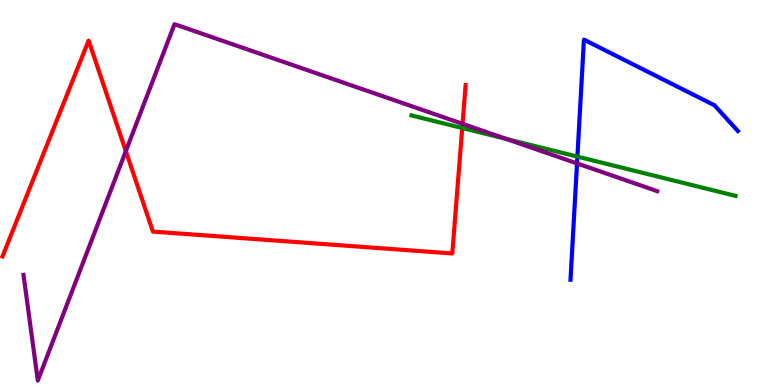[{'lines': ['blue', 'red'], 'intersections': []}, {'lines': ['green', 'red'], 'intersections': [{'x': 5.96, 'y': 6.68}]}, {'lines': ['purple', 'red'], 'intersections': [{'x': 1.62, 'y': 6.08}, {'x': 5.97, 'y': 6.78}]}, {'lines': ['blue', 'green'], 'intersections': [{'x': 7.45, 'y': 5.93}]}, {'lines': ['blue', 'purple'], 'intersections': [{'x': 7.45, 'y': 5.76}]}, {'lines': ['green', 'purple'], 'intersections': [{'x': 6.53, 'y': 6.39}]}]